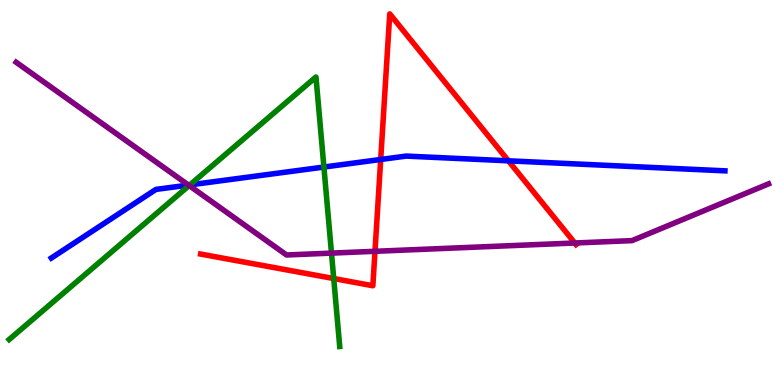[{'lines': ['blue', 'red'], 'intersections': [{'x': 4.91, 'y': 5.86}, {'x': 6.56, 'y': 5.82}]}, {'lines': ['green', 'red'], 'intersections': [{'x': 4.31, 'y': 2.77}]}, {'lines': ['purple', 'red'], 'intersections': [{'x': 4.84, 'y': 3.47}, {'x': 7.42, 'y': 3.69}]}, {'lines': ['blue', 'green'], 'intersections': [{'x': 2.45, 'y': 5.2}, {'x': 4.18, 'y': 5.66}]}, {'lines': ['blue', 'purple'], 'intersections': [{'x': 2.43, 'y': 5.19}]}, {'lines': ['green', 'purple'], 'intersections': [{'x': 2.44, 'y': 5.18}, {'x': 4.28, 'y': 3.43}]}]